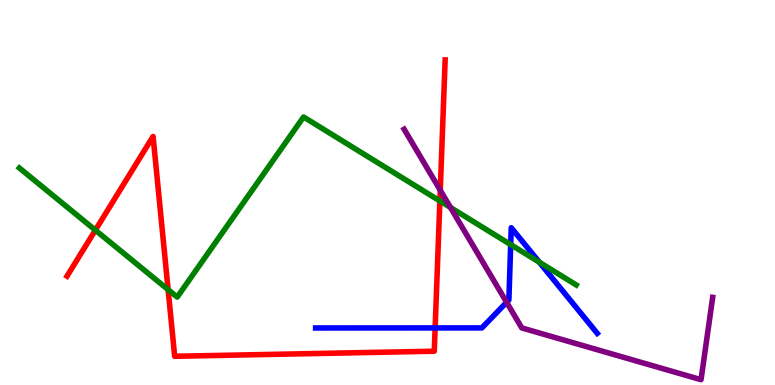[{'lines': ['blue', 'red'], 'intersections': [{'x': 5.61, 'y': 1.48}]}, {'lines': ['green', 'red'], 'intersections': [{'x': 1.23, 'y': 4.02}, {'x': 2.17, 'y': 2.48}, {'x': 5.68, 'y': 4.78}]}, {'lines': ['purple', 'red'], 'intersections': [{'x': 5.68, 'y': 5.06}]}, {'lines': ['blue', 'green'], 'intersections': [{'x': 6.59, 'y': 3.65}, {'x': 6.96, 'y': 3.19}]}, {'lines': ['blue', 'purple'], 'intersections': [{'x': 6.54, 'y': 2.15}]}, {'lines': ['green', 'purple'], 'intersections': [{'x': 5.81, 'y': 4.61}]}]